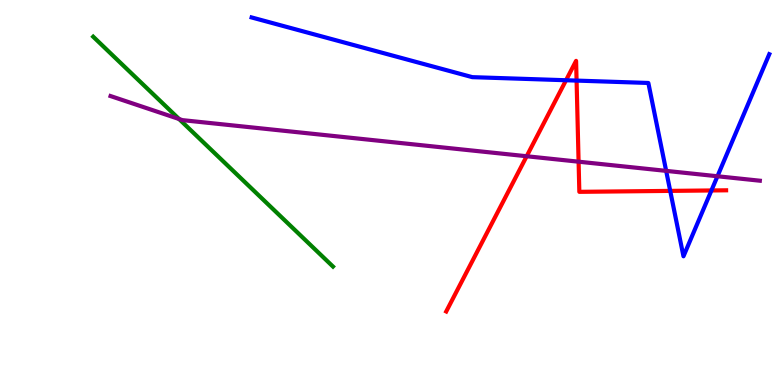[{'lines': ['blue', 'red'], 'intersections': [{'x': 7.3, 'y': 7.92}, {'x': 7.44, 'y': 7.91}, {'x': 8.65, 'y': 5.04}, {'x': 9.18, 'y': 5.05}]}, {'lines': ['green', 'red'], 'intersections': []}, {'lines': ['purple', 'red'], 'intersections': [{'x': 6.8, 'y': 5.94}, {'x': 7.47, 'y': 5.8}]}, {'lines': ['blue', 'green'], 'intersections': []}, {'lines': ['blue', 'purple'], 'intersections': [{'x': 8.6, 'y': 5.56}, {'x': 9.26, 'y': 5.42}]}, {'lines': ['green', 'purple'], 'intersections': [{'x': 2.31, 'y': 6.91}]}]